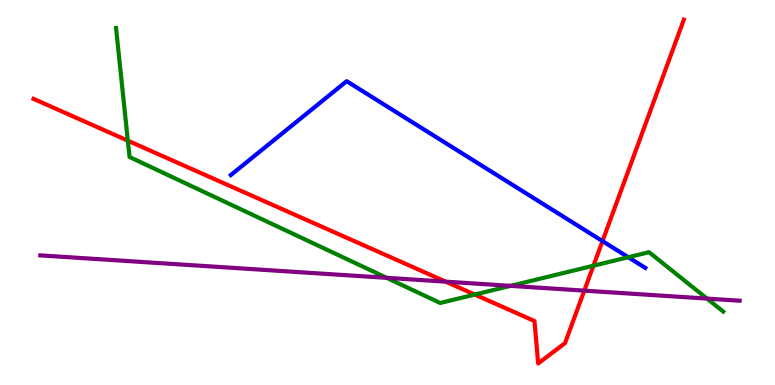[{'lines': ['blue', 'red'], 'intersections': [{'x': 7.77, 'y': 3.74}]}, {'lines': ['green', 'red'], 'intersections': [{'x': 1.65, 'y': 6.35}, {'x': 6.13, 'y': 2.35}, {'x': 7.66, 'y': 3.1}]}, {'lines': ['purple', 'red'], 'intersections': [{'x': 5.75, 'y': 2.68}, {'x': 7.54, 'y': 2.45}]}, {'lines': ['blue', 'green'], 'intersections': [{'x': 8.11, 'y': 3.32}]}, {'lines': ['blue', 'purple'], 'intersections': []}, {'lines': ['green', 'purple'], 'intersections': [{'x': 4.99, 'y': 2.78}, {'x': 6.59, 'y': 2.58}, {'x': 9.12, 'y': 2.24}]}]